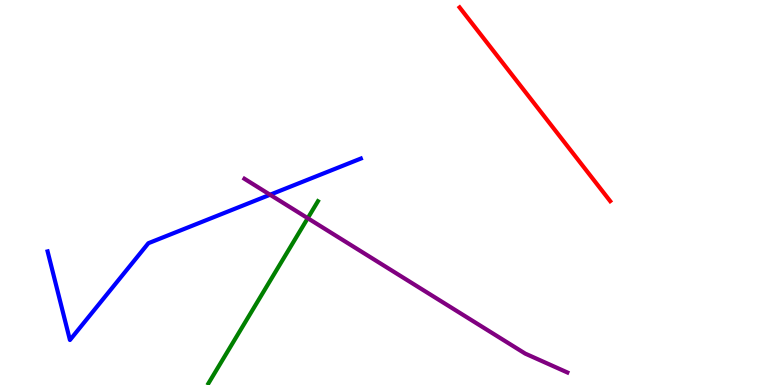[{'lines': ['blue', 'red'], 'intersections': []}, {'lines': ['green', 'red'], 'intersections': []}, {'lines': ['purple', 'red'], 'intersections': []}, {'lines': ['blue', 'green'], 'intersections': []}, {'lines': ['blue', 'purple'], 'intersections': [{'x': 3.48, 'y': 4.94}]}, {'lines': ['green', 'purple'], 'intersections': [{'x': 3.97, 'y': 4.33}]}]